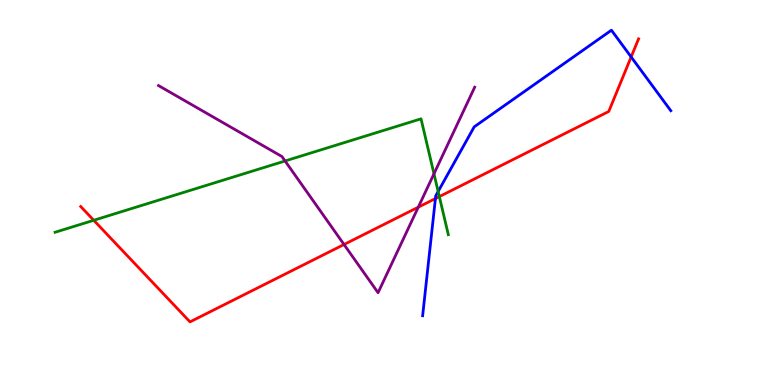[{'lines': ['blue', 'red'], 'intersections': [{'x': 5.62, 'y': 4.84}, {'x': 8.14, 'y': 8.52}]}, {'lines': ['green', 'red'], 'intersections': [{'x': 1.21, 'y': 4.28}, {'x': 5.67, 'y': 4.89}]}, {'lines': ['purple', 'red'], 'intersections': [{'x': 4.44, 'y': 3.65}, {'x': 5.4, 'y': 4.62}]}, {'lines': ['blue', 'green'], 'intersections': [{'x': 5.65, 'y': 5.03}]}, {'lines': ['blue', 'purple'], 'intersections': []}, {'lines': ['green', 'purple'], 'intersections': [{'x': 3.68, 'y': 5.82}, {'x': 5.6, 'y': 5.49}]}]